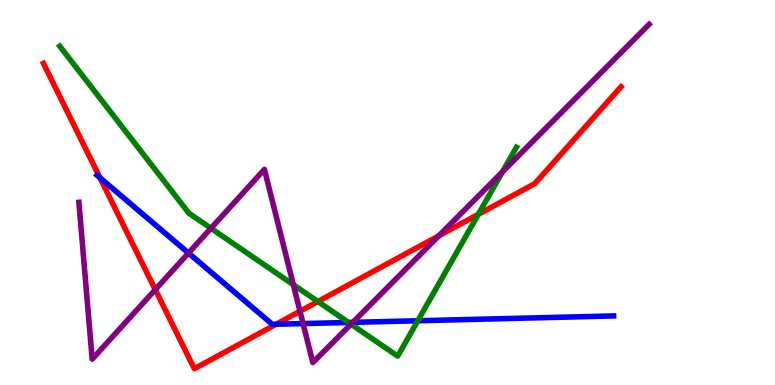[{'lines': ['blue', 'red'], 'intersections': [{'x': 1.29, 'y': 5.38}, {'x': 3.56, 'y': 1.58}]}, {'lines': ['green', 'red'], 'intersections': [{'x': 4.1, 'y': 2.17}, {'x': 6.17, 'y': 4.43}]}, {'lines': ['purple', 'red'], 'intersections': [{'x': 2.0, 'y': 2.48}, {'x': 3.87, 'y': 1.92}, {'x': 5.66, 'y': 3.88}]}, {'lines': ['blue', 'green'], 'intersections': [{'x': 4.5, 'y': 1.62}, {'x': 5.39, 'y': 1.67}]}, {'lines': ['blue', 'purple'], 'intersections': [{'x': 2.43, 'y': 3.43}, {'x': 3.91, 'y': 1.6}, {'x': 4.55, 'y': 1.63}]}, {'lines': ['green', 'purple'], 'intersections': [{'x': 2.72, 'y': 4.07}, {'x': 3.78, 'y': 2.61}, {'x': 4.53, 'y': 1.58}, {'x': 6.48, 'y': 5.54}]}]